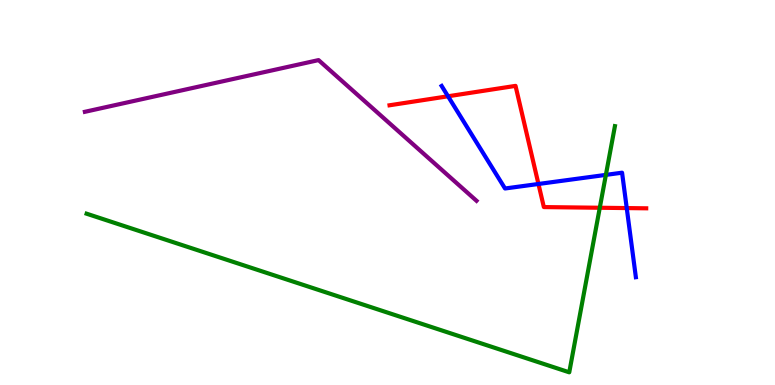[{'lines': ['blue', 'red'], 'intersections': [{'x': 5.78, 'y': 7.5}, {'x': 6.95, 'y': 5.22}, {'x': 8.09, 'y': 4.6}]}, {'lines': ['green', 'red'], 'intersections': [{'x': 7.74, 'y': 4.6}]}, {'lines': ['purple', 'red'], 'intersections': []}, {'lines': ['blue', 'green'], 'intersections': [{'x': 7.82, 'y': 5.46}]}, {'lines': ['blue', 'purple'], 'intersections': []}, {'lines': ['green', 'purple'], 'intersections': []}]